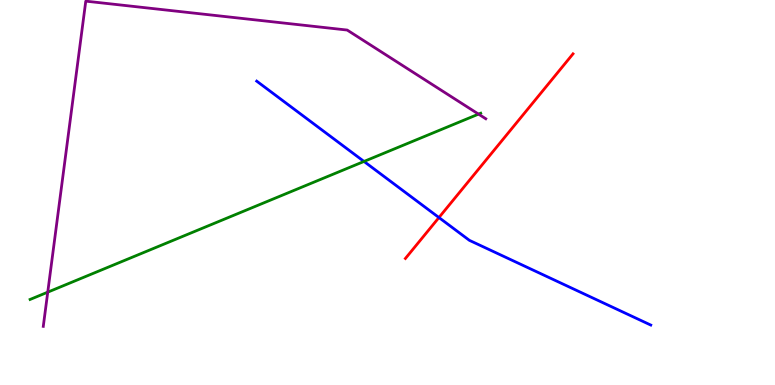[{'lines': ['blue', 'red'], 'intersections': [{'x': 5.66, 'y': 4.35}]}, {'lines': ['green', 'red'], 'intersections': []}, {'lines': ['purple', 'red'], 'intersections': []}, {'lines': ['blue', 'green'], 'intersections': [{'x': 4.7, 'y': 5.81}]}, {'lines': ['blue', 'purple'], 'intersections': []}, {'lines': ['green', 'purple'], 'intersections': [{'x': 0.616, 'y': 2.41}, {'x': 6.17, 'y': 7.04}]}]